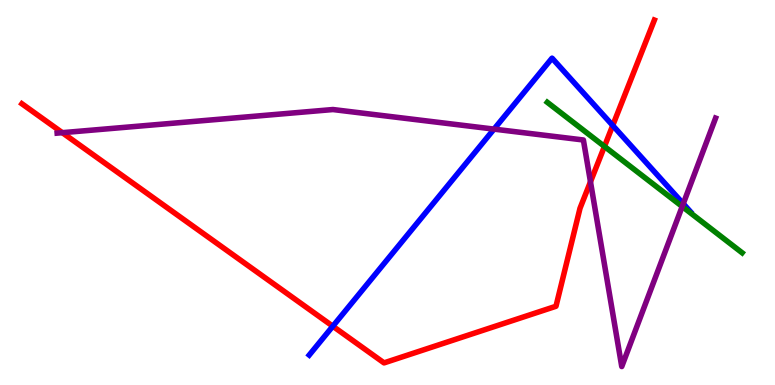[{'lines': ['blue', 'red'], 'intersections': [{'x': 4.29, 'y': 1.53}, {'x': 7.91, 'y': 6.74}]}, {'lines': ['green', 'red'], 'intersections': [{'x': 7.8, 'y': 6.2}]}, {'lines': ['purple', 'red'], 'intersections': [{'x': 0.804, 'y': 6.55}, {'x': 7.62, 'y': 5.28}]}, {'lines': ['blue', 'green'], 'intersections': []}, {'lines': ['blue', 'purple'], 'intersections': [{'x': 6.37, 'y': 6.65}, {'x': 8.82, 'y': 4.71}]}, {'lines': ['green', 'purple'], 'intersections': [{'x': 8.8, 'y': 4.64}]}]